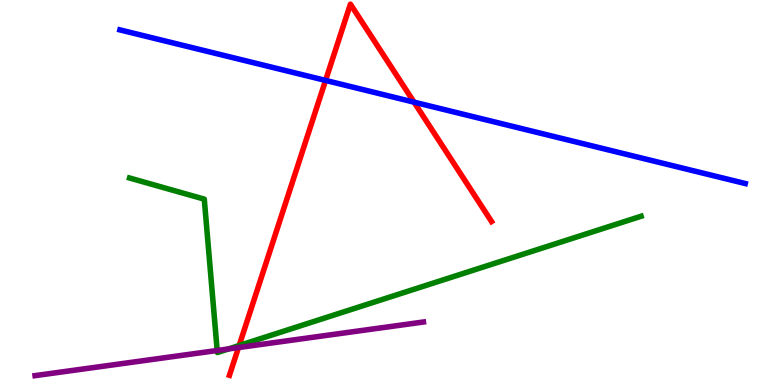[{'lines': ['blue', 'red'], 'intersections': [{'x': 4.2, 'y': 7.91}, {'x': 5.34, 'y': 7.35}]}, {'lines': ['green', 'red'], 'intersections': [{'x': 3.09, 'y': 1.03}]}, {'lines': ['purple', 'red'], 'intersections': [{'x': 3.08, 'y': 0.973}]}, {'lines': ['blue', 'green'], 'intersections': []}, {'lines': ['blue', 'purple'], 'intersections': []}, {'lines': ['green', 'purple'], 'intersections': [{'x': 2.8, 'y': 0.896}, {'x': 2.95, 'y': 0.937}]}]